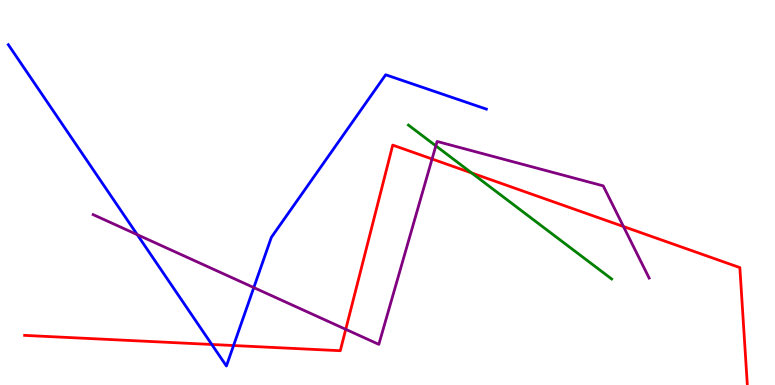[{'lines': ['blue', 'red'], 'intersections': [{'x': 2.73, 'y': 1.05}, {'x': 3.01, 'y': 1.03}]}, {'lines': ['green', 'red'], 'intersections': [{'x': 6.09, 'y': 5.51}]}, {'lines': ['purple', 'red'], 'intersections': [{'x': 4.46, 'y': 1.45}, {'x': 5.57, 'y': 5.87}, {'x': 8.04, 'y': 4.12}]}, {'lines': ['blue', 'green'], 'intersections': []}, {'lines': ['blue', 'purple'], 'intersections': [{'x': 1.77, 'y': 3.91}, {'x': 3.27, 'y': 2.53}]}, {'lines': ['green', 'purple'], 'intersections': [{'x': 5.62, 'y': 6.21}]}]